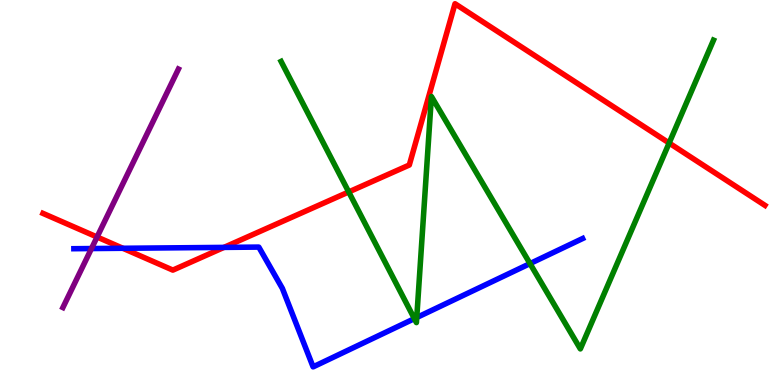[{'lines': ['blue', 'red'], 'intersections': [{'x': 1.59, 'y': 3.55}, {'x': 2.89, 'y': 3.57}]}, {'lines': ['green', 'red'], 'intersections': [{'x': 4.5, 'y': 5.01}, {'x': 8.63, 'y': 6.28}]}, {'lines': ['purple', 'red'], 'intersections': [{'x': 1.25, 'y': 3.84}]}, {'lines': ['blue', 'green'], 'intersections': [{'x': 5.35, 'y': 1.72}, {'x': 5.38, 'y': 1.75}, {'x': 6.84, 'y': 3.15}]}, {'lines': ['blue', 'purple'], 'intersections': [{'x': 1.18, 'y': 3.54}]}, {'lines': ['green', 'purple'], 'intersections': []}]